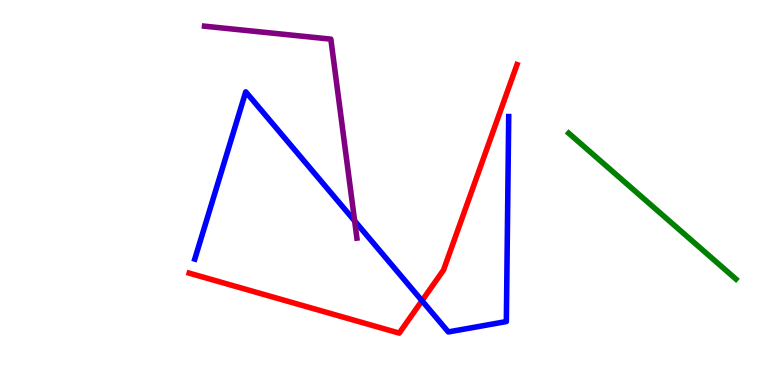[{'lines': ['blue', 'red'], 'intersections': [{'x': 5.44, 'y': 2.19}]}, {'lines': ['green', 'red'], 'intersections': []}, {'lines': ['purple', 'red'], 'intersections': []}, {'lines': ['blue', 'green'], 'intersections': []}, {'lines': ['blue', 'purple'], 'intersections': [{'x': 4.58, 'y': 4.26}]}, {'lines': ['green', 'purple'], 'intersections': []}]